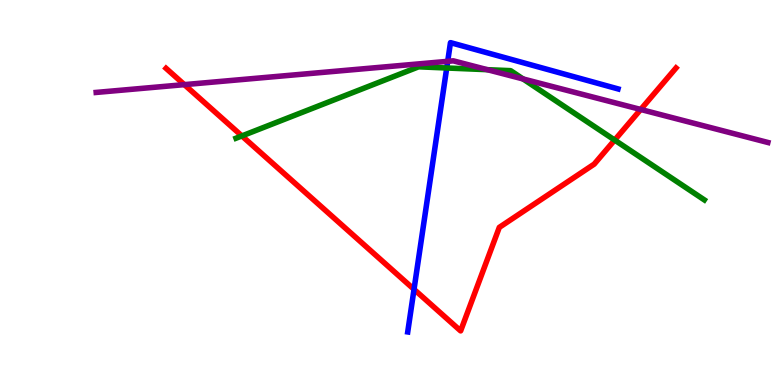[{'lines': ['blue', 'red'], 'intersections': [{'x': 5.34, 'y': 2.48}]}, {'lines': ['green', 'red'], 'intersections': [{'x': 3.12, 'y': 6.47}, {'x': 7.93, 'y': 6.36}]}, {'lines': ['purple', 'red'], 'intersections': [{'x': 2.38, 'y': 7.8}, {'x': 8.27, 'y': 7.16}]}, {'lines': ['blue', 'green'], 'intersections': [{'x': 5.76, 'y': 8.23}]}, {'lines': ['blue', 'purple'], 'intersections': [{'x': 5.78, 'y': 8.41}]}, {'lines': ['green', 'purple'], 'intersections': [{'x': 6.29, 'y': 8.19}, {'x': 6.75, 'y': 7.95}]}]